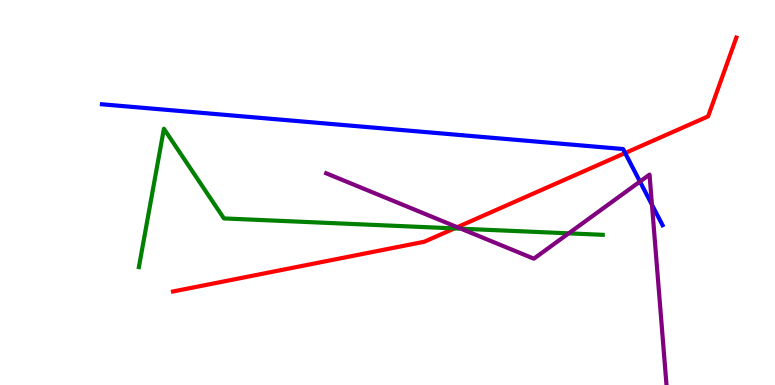[{'lines': ['blue', 'red'], 'intersections': [{'x': 8.07, 'y': 6.03}]}, {'lines': ['green', 'red'], 'intersections': [{'x': 5.86, 'y': 4.07}]}, {'lines': ['purple', 'red'], 'intersections': [{'x': 5.9, 'y': 4.1}]}, {'lines': ['blue', 'green'], 'intersections': []}, {'lines': ['blue', 'purple'], 'intersections': [{'x': 8.26, 'y': 5.28}, {'x': 8.41, 'y': 4.68}]}, {'lines': ['green', 'purple'], 'intersections': [{'x': 5.95, 'y': 4.06}, {'x': 7.34, 'y': 3.94}]}]